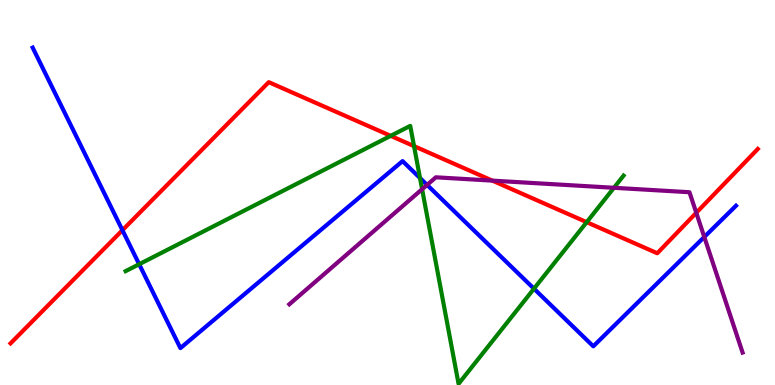[{'lines': ['blue', 'red'], 'intersections': [{'x': 1.58, 'y': 4.02}]}, {'lines': ['green', 'red'], 'intersections': [{'x': 5.04, 'y': 6.47}, {'x': 5.34, 'y': 6.2}, {'x': 7.57, 'y': 4.23}]}, {'lines': ['purple', 'red'], 'intersections': [{'x': 6.35, 'y': 5.31}, {'x': 8.98, 'y': 4.47}]}, {'lines': ['blue', 'green'], 'intersections': [{'x': 1.8, 'y': 3.14}, {'x': 5.42, 'y': 5.38}, {'x': 6.89, 'y': 2.5}]}, {'lines': ['blue', 'purple'], 'intersections': [{'x': 5.51, 'y': 5.2}, {'x': 9.09, 'y': 3.84}]}, {'lines': ['green', 'purple'], 'intersections': [{'x': 5.45, 'y': 5.09}, {'x': 7.92, 'y': 5.12}]}]